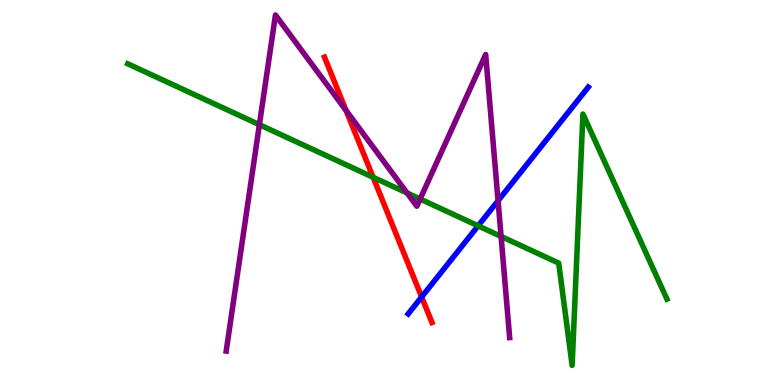[{'lines': ['blue', 'red'], 'intersections': [{'x': 5.44, 'y': 2.29}]}, {'lines': ['green', 'red'], 'intersections': [{'x': 4.81, 'y': 5.4}]}, {'lines': ['purple', 'red'], 'intersections': [{'x': 4.47, 'y': 7.13}]}, {'lines': ['blue', 'green'], 'intersections': [{'x': 6.17, 'y': 4.13}]}, {'lines': ['blue', 'purple'], 'intersections': [{'x': 6.43, 'y': 4.79}]}, {'lines': ['green', 'purple'], 'intersections': [{'x': 3.35, 'y': 6.76}, {'x': 5.25, 'y': 4.99}, {'x': 5.42, 'y': 4.83}, {'x': 6.47, 'y': 3.86}]}]